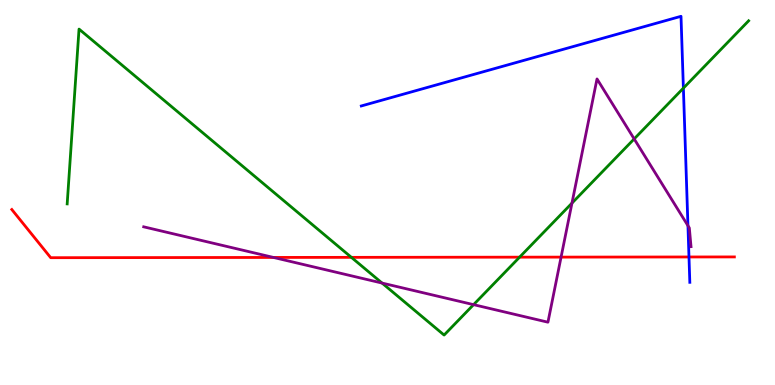[{'lines': ['blue', 'red'], 'intersections': [{'x': 8.89, 'y': 3.33}]}, {'lines': ['green', 'red'], 'intersections': [{'x': 4.53, 'y': 3.32}, {'x': 6.7, 'y': 3.32}]}, {'lines': ['purple', 'red'], 'intersections': [{'x': 3.53, 'y': 3.31}, {'x': 7.24, 'y': 3.32}]}, {'lines': ['blue', 'green'], 'intersections': [{'x': 8.82, 'y': 7.71}]}, {'lines': ['blue', 'purple'], 'intersections': [{'x': 8.88, 'y': 4.14}]}, {'lines': ['green', 'purple'], 'intersections': [{'x': 4.93, 'y': 2.65}, {'x': 6.11, 'y': 2.09}, {'x': 7.38, 'y': 4.72}, {'x': 8.18, 'y': 6.39}]}]